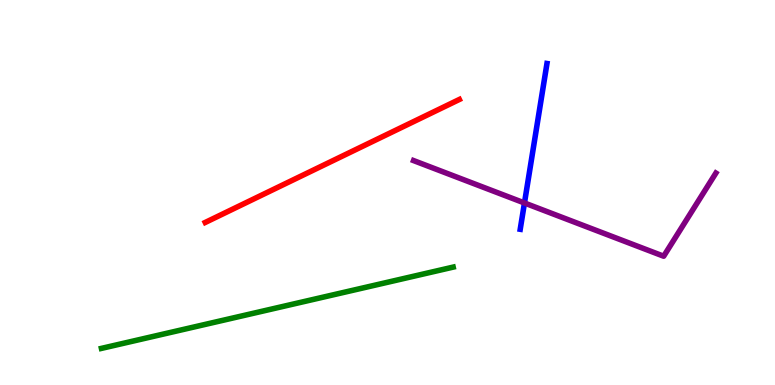[{'lines': ['blue', 'red'], 'intersections': []}, {'lines': ['green', 'red'], 'intersections': []}, {'lines': ['purple', 'red'], 'intersections': []}, {'lines': ['blue', 'green'], 'intersections': []}, {'lines': ['blue', 'purple'], 'intersections': [{'x': 6.77, 'y': 4.73}]}, {'lines': ['green', 'purple'], 'intersections': []}]